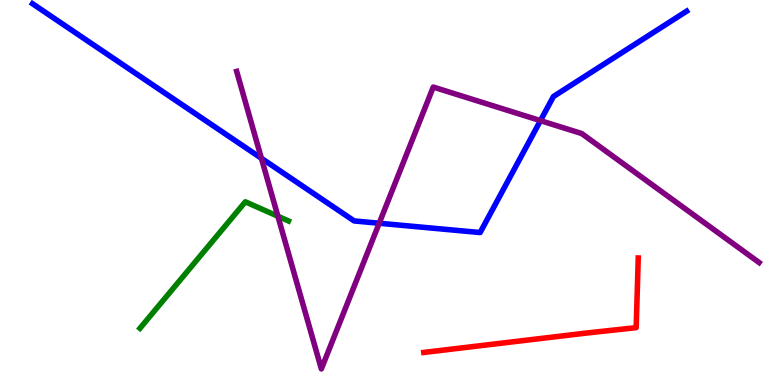[{'lines': ['blue', 'red'], 'intersections': []}, {'lines': ['green', 'red'], 'intersections': []}, {'lines': ['purple', 'red'], 'intersections': []}, {'lines': ['blue', 'green'], 'intersections': []}, {'lines': ['blue', 'purple'], 'intersections': [{'x': 3.37, 'y': 5.89}, {'x': 4.89, 'y': 4.2}, {'x': 6.97, 'y': 6.87}]}, {'lines': ['green', 'purple'], 'intersections': [{'x': 3.59, 'y': 4.38}]}]